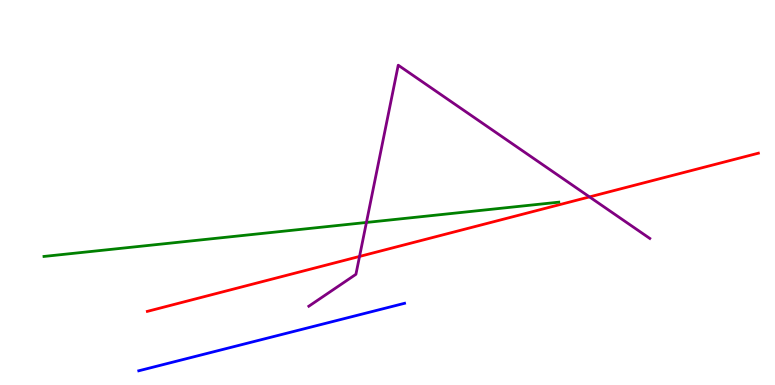[{'lines': ['blue', 'red'], 'intersections': []}, {'lines': ['green', 'red'], 'intersections': []}, {'lines': ['purple', 'red'], 'intersections': [{'x': 4.64, 'y': 3.34}, {'x': 7.61, 'y': 4.89}]}, {'lines': ['blue', 'green'], 'intersections': []}, {'lines': ['blue', 'purple'], 'intersections': []}, {'lines': ['green', 'purple'], 'intersections': [{'x': 4.73, 'y': 4.22}]}]